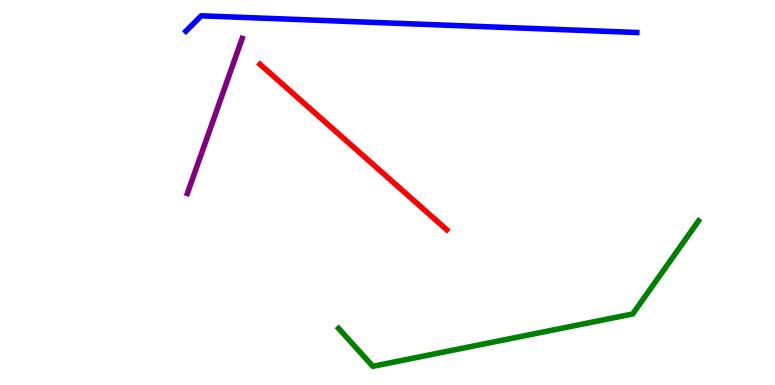[{'lines': ['blue', 'red'], 'intersections': []}, {'lines': ['green', 'red'], 'intersections': []}, {'lines': ['purple', 'red'], 'intersections': []}, {'lines': ['blue', 'green'], 'intersections': []}, {'lines': ['blue', 'purple'], 'intersections': []}, {'lines': ['green', 'purple'], 'intersections': []}]